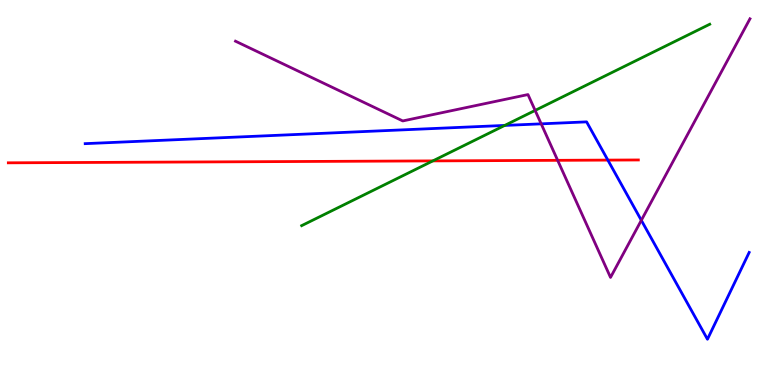[{'lines': ['blue', 'red'], 'intersections': [{'x': 7.84, 'y': 5.84}]}, {'lines': ['green', 'red'], 'intersections': [{'x': 5.59, 'y': 5.82}]}, {'lines': ['purple', 'red'], 'intersections': [{'x': 7.2, 'y': 5.84}]}, {'lines': ['blue', 'green'], 'intersections': [{'x': 6.51, 'y': 6.74}]}, {'lines': ['blue', 'purple'], 'intersections': [{'x': 6.98, 'y': 6.78}, {'x': 8.28, 'y': 4.28}]}, {'lines': ['green', 'purple'], 'intersections': [{'x': 6.9, 'y': 7.13}]}]